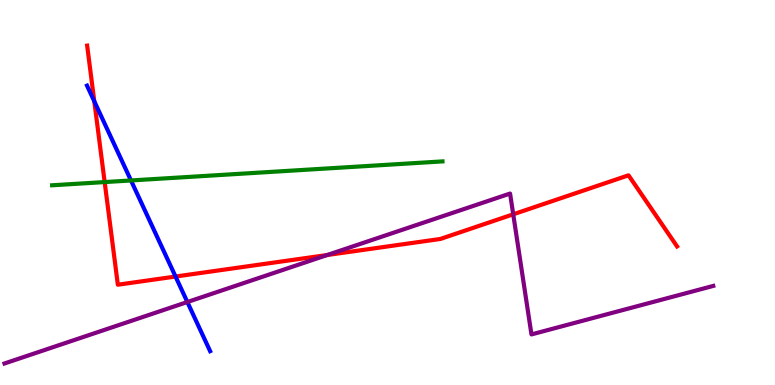[{'lines': ['blue', 'red'], 'intersections': [{'x': 1.22, 'y': 7.37}, {'x': 2.26, 'y': 2.82}]}, {'lines': ['green', 'red'], 'intersections': [{'x': 1.35, 'y': 5.27}]}, {'lines': ['purple', 'red'], 'intersections': [{'x': 4.22, 'y': 3.38}, {'x': 6.62, 'y': 4.43}]}, {'lines': ['blue', 'green'], 'intersections': [{'x': 1.69, 'y': 5.31}]}, {'lines': ['blue', 'purple'], 'intersections': [{'x': 2.42, 'y': 2.16}]}, {'lines': ['green', 'purple'], 'intersections': []}]